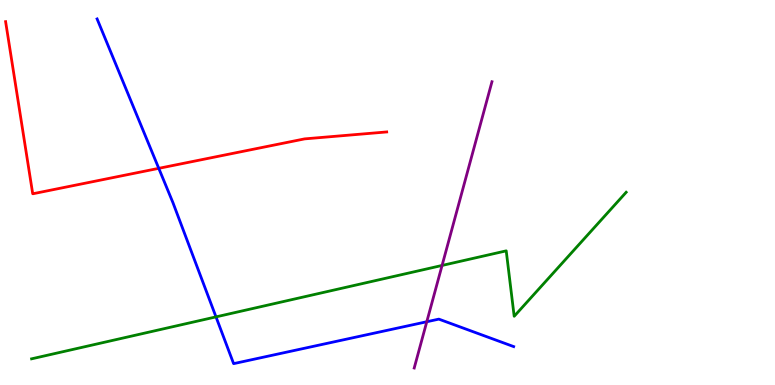[{'lines': ['blue', 'red'], 'intersections': [{'x': 2.05, 'y': 5.63}]}, {'lines': ['green', 'red'], 'intersections': []}, {'lines': ['purple', 'red'], 'intersections': []}, {'lines': ['blue', 'green'], 'intersections': [{'x': 2.79, 'y': 1.77}]}, {'lines': ['blue', 'purple'], 'intersections': [{'x': 5.51, 'y': 1.64}]}, {'lines': ['green', 'purple'], 'intersections': [{'x': 5.7, 'y': 3.11}]}]